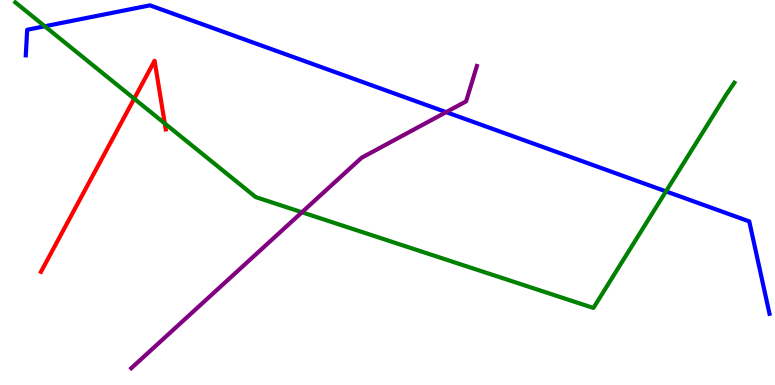[{'lines': ['blue', 'red'], 'intersections': []}, {'lines': ['green', 'red'], 'intersections': [{'x': 1.73, 'y': 7.44}, {'x': 2.13, 'y': 6.79}]}, {'lines': ['purple', 'red'], 'intersections': []}, {'lines': ['blue', 'green'], 'intersections': [{'x': 0.578, 'y': 9.32}, {'x': 8.59, 'y': 5.03}]}, {'lines': ['blue', 'purple'], 'intersections': [{'x': 5.76, 'y': 7.09}]}, {'lines': ['green', 'purple'], 'intersections': [{'x': 3.9, 'y': 4.49}]}]